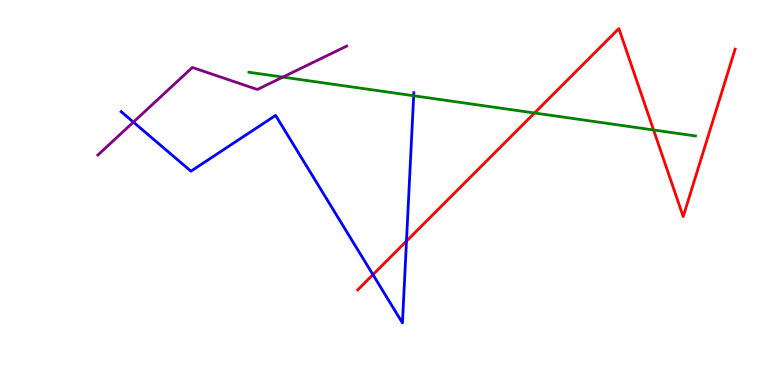[{'lines': ['blue', 'red'], 'intersections': [{'x': 4.81, 'y': 2.87}, {'x': 5.25, 'y': 3.74}]}, {'lines': ['green', 'red'], 'intersections': [{'x': 6.9, 'y': 7.07}, {'x': 8.43, 'y': 6.62}]}, {'lines': ['purple', 'red'], 'intersections': []}, {'lines': ['blue', 'green'], 'intersections': [{'x': 5.34, 'y': 7.51}]}, {'lines': ['blue', 'purple'], 'intersections': [{'x': 1.72, 'y': 6.83}]}, {'lines': ['green', 'purple'], 'intersections': [{'x': 3.65, 'y': 8.0}]}]